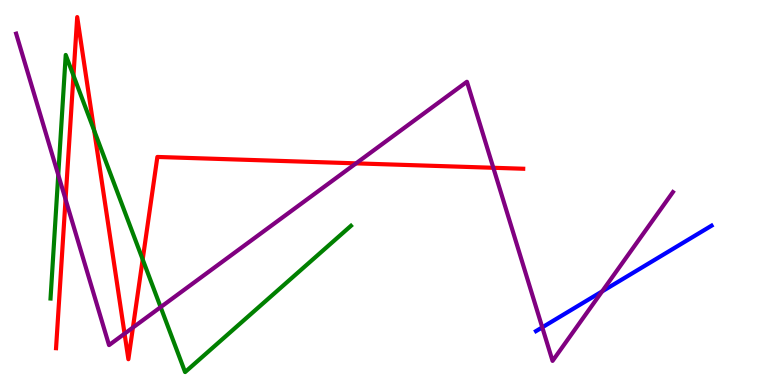[{'lines': ['blue', 'red'], 'intersections': []}, {'lines': ['green', 'red'], 'intersections': [{'x': 0.948, 'y': 8.04}, {'x': 1.22, 'y': 6.61}, {'x': 1.84, 'y': 3.26}]}, {'lines': ['purple', 'red'], 'intersections': [{'x': 0.846, 'y': 4.82}, {'x': 1.61, 'y': 1.33}, {'x': 1.72, 'y': 1.49}, {'x': 4.59, 'y': 5.76}, {'x': 6.37, 'y': 5.64}]}, {'lines': ['blue', 'green'], 'intersections': []}, {'lines': ['blue', 'purple'], 'intersections': [{'x': 7.0, 'y': 1.5}, {'x': 7.77, 'y': 2.43}]}, {'lines': ['green', 'purple'], 'intersections': [{'x': 0.752, 'y': 5.46}, {'x': 2.07, 'y': 2.02}]}]